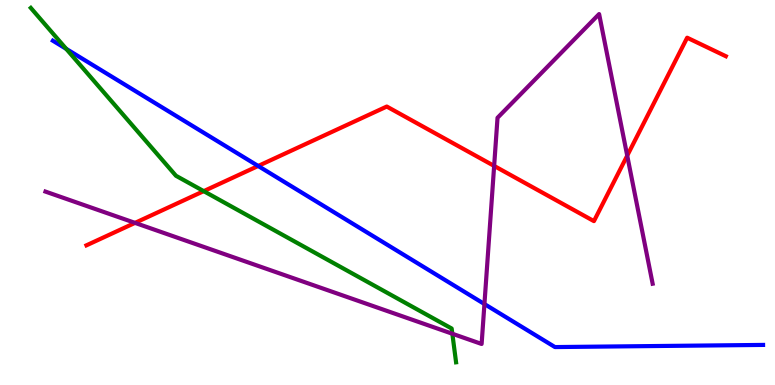[{'lines': ['blue', 'red'], 'intersections': [{'x': 3.33, 'y': 5.69}]}, {'lines': ['green', 'red'], 'intersections': [{'x': 2.63, 'y': 5.04}]}, {'lines': ['purple', 'red'], 'intersections': [{'x': 1.74, 'y': 4.21}, {'x': 6.38, 'y': 5.69}, {'x': 8.09, 'y': 5.96}]}, {'lines': ['blue', 'green'], 'intersections': [{'x': 0.854, 'y': 8.73}]}, {'lines': ['blue', 'purple'], 'intersections': [{'x': 6.25, 'y': 2.1}]}, {'lines': ['green', 'purple'], 'intersections': [{'x': 5.84, 'y': 1.33}]}]